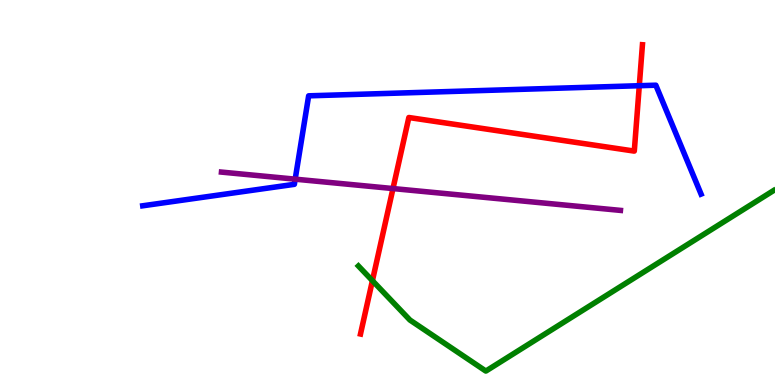[{'lines': ['blue', 'red'], 'intersections': [{'x': 8.25, 'y': 7.77}]}, {'lines': ['green', 'red'], 'intersections': [{'x': 4.81, 'y': 2.71}]}, {'lines': ['purple', 'red'], 'intersections': [{'x': 5.07, 'y': 5.1}]}, {'lines': ['blue', 'green'], 'intersections': []}, {'lines': ['blue', 'purple'], 'intersections': [{'x': 3.81, 'y': 5.35}]}, {'lines': ['green', 'purple'], 'intersections': []}]